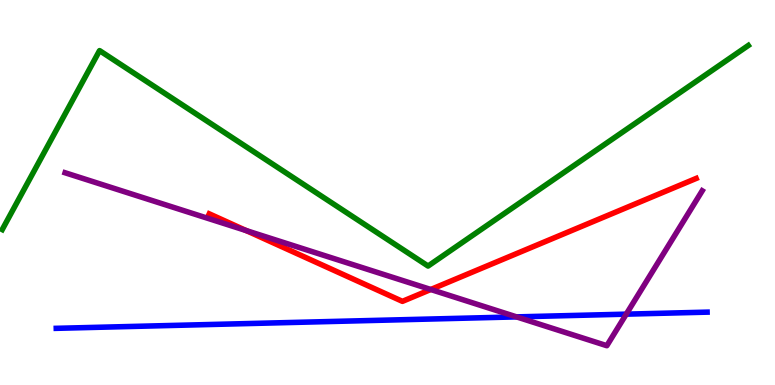[{'lines': ['blue', 'red'], 'intersections': []}, {'lines': ['green', 'red'], 'intersections': []}, {'lines': ['purple', 'red'], 'intersections': [{'x': 3.18, 'y': 4.01}, {'x': 5.56, 'y': 2.48}]}, {'lines': ['blue', 'green'], 'intersections': []}, {'lines': ['blue', 'purple'], 'intersections': [{'x': 6.67, 'y': 1.77}, {'x': 8.08, 'y': 1.84}]}, {'lines': ['green', 'purple'], 'intersections': []}]